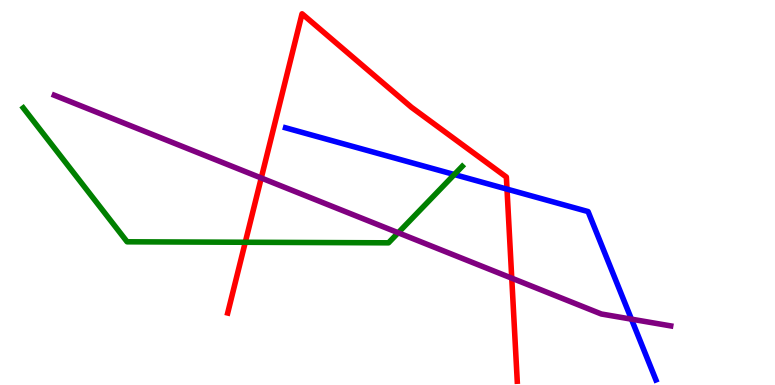[{'lines': ['blue', 'red'], 'intersections': [{'x': 6.54, 'y': 5.09}]}, {'lines': ['green', 'red'], 'intersections': [{'x': 3.16, 'y': 3.71}]}, {'lines': ['purple', 'red'], 'intersections': [{'x': 3.37, 'y': 5.38}, {'x': 6.6, 'y': 2.77}]}, {'lines': ['blue', 'green'], 'intersections': [{'x': 5.86, 'y': 5.47}]}, {'lines': ['blue', 'purple'], 'intersections': [{'x': 8.15, 'y': 1.71}]}, {'lines': ['green', 'purple'], 'intersections': [{'x': 5.14, 'y': 3.95}]}]